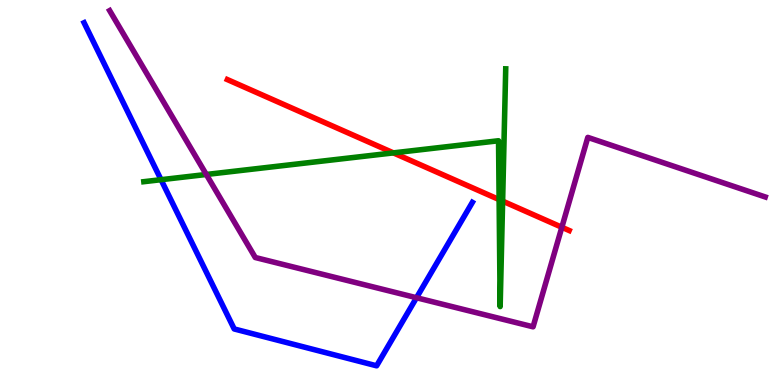[{'lines': ['blue', 'red'], 'intersections': []}, {'lines': ['green', 'red'], 'intersections': [{'x': 5.08, 'y': 6.03}, {'x': 6.44, 'y': 4.82}, {'x': 6.49, 'y': 4.78}]}, {'lines': ['purple', 'red'], 'intersections': [{'x': 7.25, 'y': 4.1}]}, {'lines': ['blue', 'green'], 'intersections': [{'x': 2.08, 'y': 5.33}]}, {'lines': ['blue', 'purple'], 'intersections': [{'x': 5.37, 'y': 2.27}]}, {'lines': ['green', 'purple'], 'intersections': [{'x': 2.66, 'y': 5.47}]}]